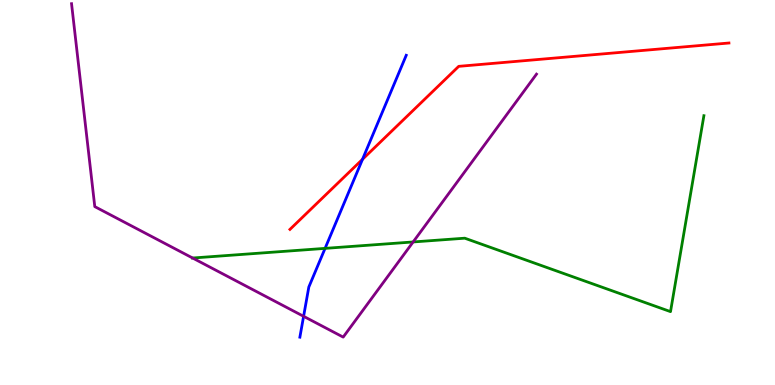[{'lines': ['blue', 'red'], 'intersections': [{'x': 4.68, 'y': 5.86}]}, {'lines': ['green', 'red'], 'intersections': []}, {'lines': ['purple', 'red'], 'intersections': []}, {'lines': ['blue', 'green'], 'intersections': [{'x': 4.19, 'y': 3.55}]}, {'lines': ['blue', 'purple'], 'intersections': [{'x': 3.92, 'y': 1.78}]}, {'lines': ['green', 'purple'], 'intersections': [{'x': 2.49, 'y': 3.3}, {'x': 5.33, 'y': 3.72}]}]